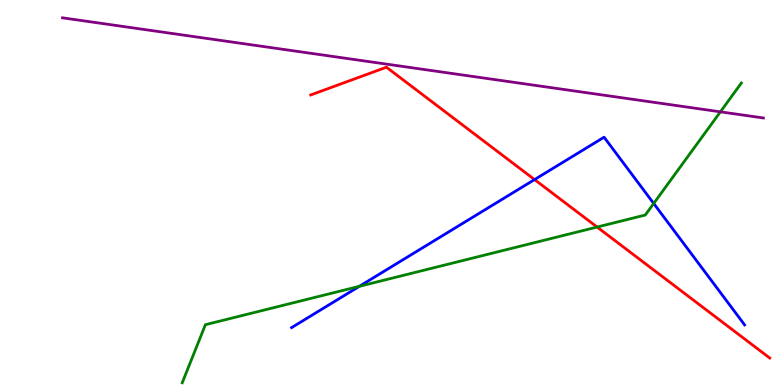[{'lines': ['blue', 'red'], 'intersections': [{'x': 6.9, 'y': 5.34}]}, {'lines': ['green', 'red'], 'intersections': [{'x': 7.7, 'y': 4.1}]}, {'lines': ['purple', 'red'], 'intersections': []}, {'lines': ['blue', 'green'], 'intersections': [{'x': 4.64, 'y': 2.56}, {'x': 8.43, 'y': 4.72}]}, {'lines': ['blue', 'purple'], 'intersections': []}, {'lines': ['green', 'purple'], 'intersections': [{'x': 9.3, 'y': 7.1}]}]